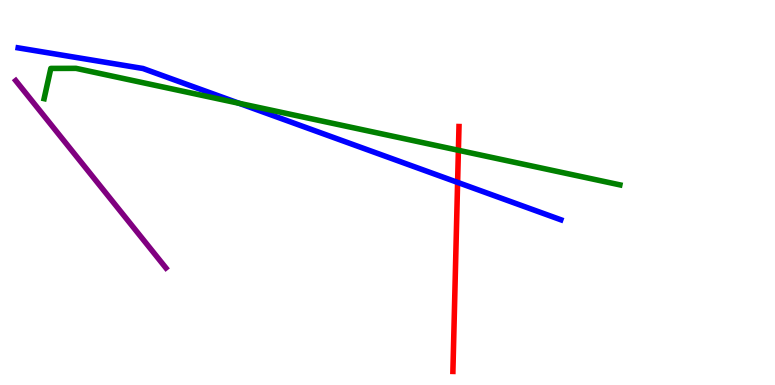[{'lines': ['blue', 'red'], 'intersections': [{'x': 5.9, 'y': 5.26}]}, {'lines': ['green', 'red'], 'intersections': [{'x': 5.91, 'y': 6.1}]}, {'lines': ['purple', 'red'], 'intersections': []}, {'lines': ['blue', 'green'], 'intersections': [{'x': 3.08, 'y': 7.32}]}, {'lines': ['blue', 'purple'], 'intersections': []}, {'lines': ['green', 'purple'], 'intersections': []}]